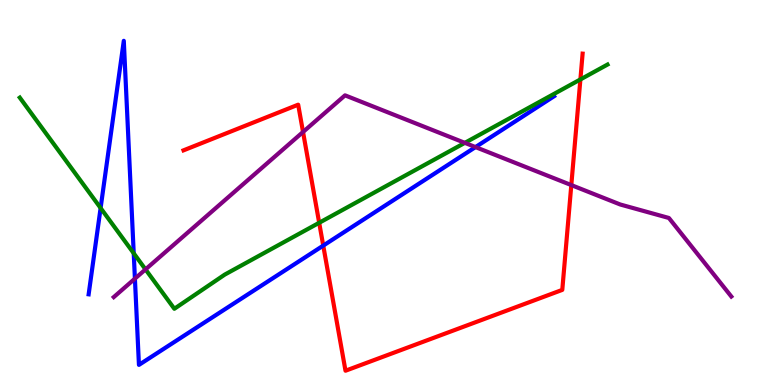[{'lines': ['blue', 'red'], 'intersections': [{'x': 4.17, 'y': 3.62}]}, {'lines': ['green', 'red'], 'intersections': [{'x': 4.12, 'y': 4.21}, {'x': 7.49, 'y': 7.94}]}, {'lines': ['purple', 'red'], 'intersections': [{'x': 3.91, 'y': 6.57}, {'x': 7.37, 'y': 5.19}]}, {'lines': ['blue', 'green'], 'intersections': [{'x': 1.3, 'y': 4.6}, {'x': 1.73, 'y': 3.42}]}, {'lines': ['blue', 'purple'], 'intersections': [{'x': 1.74, 'y': 2.76}, {'x': 6.14, 'y': 6.18}]}, {'lines': ['green', 'purple'], 'intersections': [{'x': 1.88, 'y': 3.0}, {'x': 6.0, 'y': 6.29}]}]